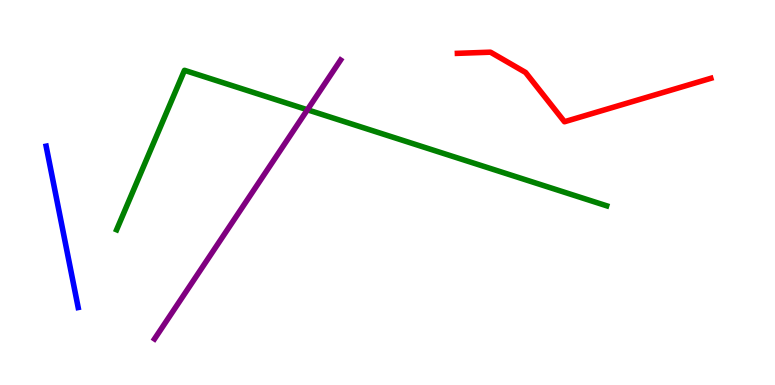[{'lines': ['blue', 'red'], 'intersections': []}, {'lines': ['green', 'red'], 'intersections': []}, {'lines': ['purple', 'red'], 'intersections': []}, {'lines': ['blue', 'green'], 'intersections': []}, {'lines': ['blue', 'purple'], 'intersections': []}, {'lines': ['green', 'purple'], 'intersections': [{'x': 3.97, 'y': 7.15}]}]